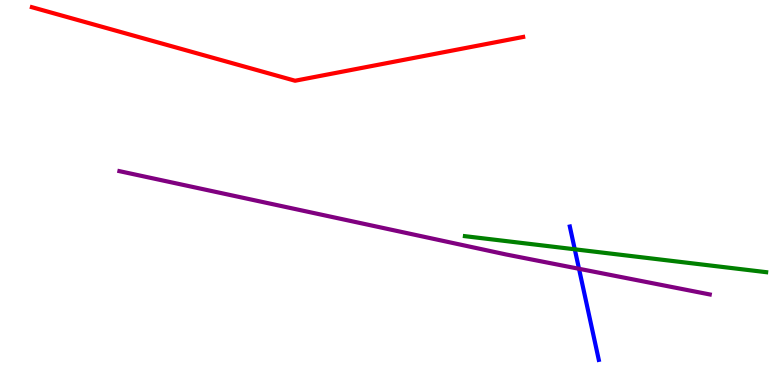[{'lines': ['blue', 'red'], 'intersections': []}, {'lines': ['green', 'red'], 'intersections': []}, {'lines': ['purple', 'red'], 'intersections': []}, {'lines': ['blue', 'green'], 'intersections': [{'x': 7.42, 'y': 3.52}]}, {'lines': ['blue', 'purple'], 'intersections': [{'x': 7.47, 'y': 3.02}]}, {'lines': ['green', 'purple'], 'intersections': []}]